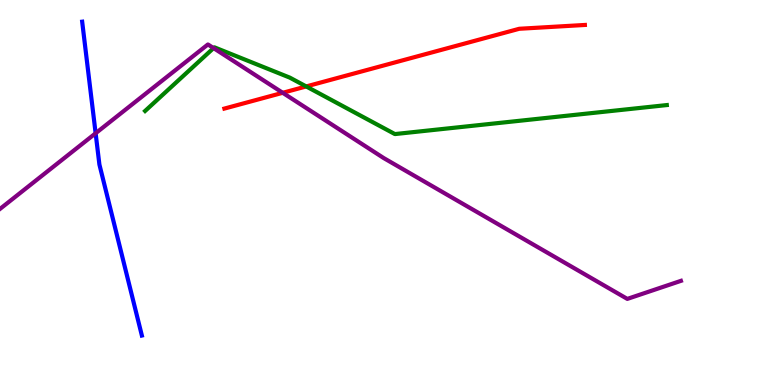[{'lines': ['blue', 'red'], 'intersections': []}, {'lines': ['green', 'red'], 'intersections': [{'x': 3.95, 'y': 7.75}]}, {'lines': ['purple', 'red'], 'intersections': [{'x': 3.65, 'y': 7.59}]}, {'lines': ['blue', 'green'], 'intersections': []}, {'lines': ['blue', 'purple'], 'intersections': [{'x': 1.23, 'y': 6.54}]}, {'lines': ['green', 'purple'], 'intersections': [{'x': 2.76, 'y': 8.75}]}]